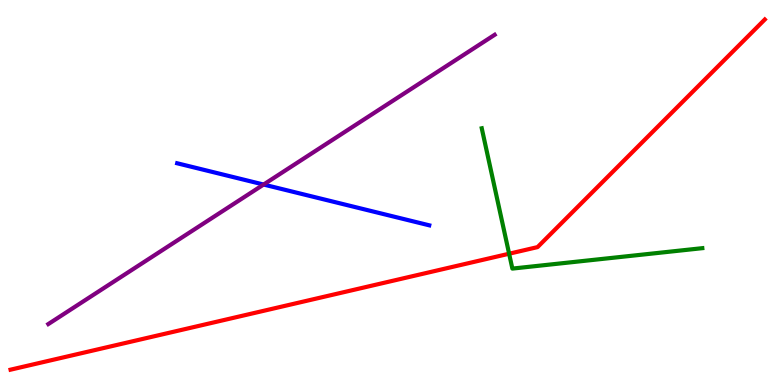[{'lines': ['blue', 'red'], 'intersections': []}, {'lines': ['green', 'red'], 'intersections': [{'x': 6.57, 'y': 3.41}]}, {'lines': ['purple', 'red'], 'intersections': []}, {'lines': ['blue', 'green'], 'intersections': []}, {'lines': ['blue', 'purple'], 'intersections': [{'x': 3.4, 'y': 5.21}]}, {'lines': ['green', 'purple'], 'intersections': []}]